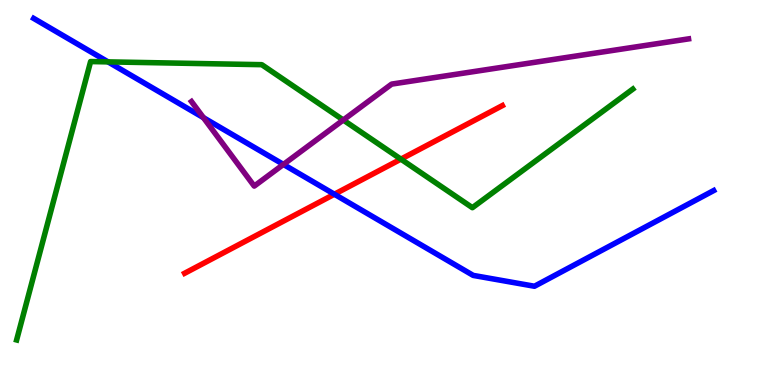[{'lines': ['blue', 'red'], 'intersections': [{'x': 4.31, 'y': 4.95}]}, {'lines': ['green', 'red'], 'intersections': [{'x': 5.17, 'y': 5.87}]}, {'lines': ['purple', 'red'], 'intersections': []}, {'lines': ['blue', 'green'], 'intersections': [{'x': 1.39, 'y': 8.39}]}, {'lines': ['blue', 'purple'], 'intersections': [{'x': 2.63, 'y': 6.94}, {'x': 3.66, 'y': 5.73}]}, {'lines': ['green', 'purple'], 'intersections': [{'x': 4.43, 'y': 6.88}]}]